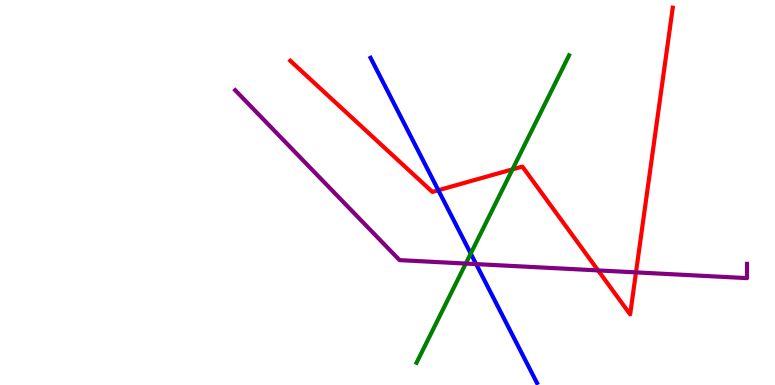[{'lines': ['blue', 'red'], 'intersections': [{'x': 5.66, 'y': 5.06}]}, {'lines': ['green', 'red'], 'intersections': [{'x': 6.61, 'y': 5.6}]}, {'lines': ['purple', 'red'], 'intersections': [{'x': 7.72, 'y': 2.98}, {'x': 8.21, 'y': 2.93}]}, {'lines': ['blue', 'green'], 'intersections': [{'x': 6.07, 'y': 3.42}]}, {'lines': ['blue', 'purple'], 'intersections': [{'x': 6.14, 'y': 3.14}]}, {'lines': ['green', 'purple'], 'intersections': [{'x': 6.01, 'y': 3.15}]}]